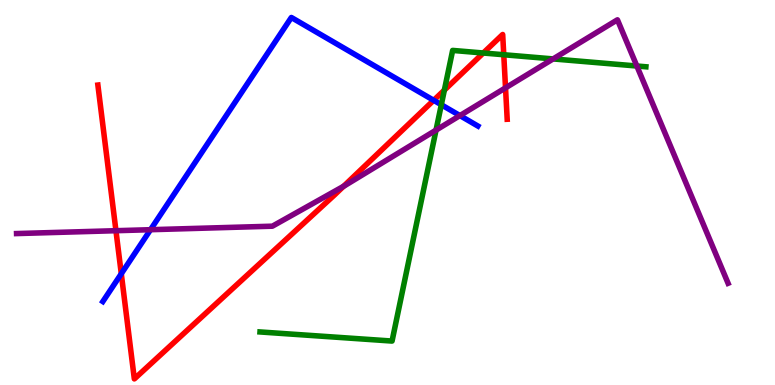[{'lines': ['blue', 'red'], 'intersections': [{'x': 1.56, 'y': 2.89}, {'x': 5.6, 'y': 7.39}]}, {'lines': ['green', 'red'], 'intersections': [{'x': 5.73, 'y': 7.66}, {'x': 6.24, 'y': 8.62}, {'x': 6.5, 'y': 8.58}]}, {'lines': ['purple', 'red'], 'intersections': [{'x': 1.5, 'y': 4.01}, {'x': 4.43, 'y': 5.16}, {'x': 6.52, 'y': 7.72}]}, {'lines': ['blue', 'green'], 'intersections': [{'x': 5.69, 'y': 7.28}]}, {'lines': ['blue', 'purple'], 'intersections': [{'x': 1.94, 'y': 4.03}, {'x': 5.93, 'y': 7.0}]}, {'lines': ['green', 'purple'], 'intersections': [{'x': 5.63, 'y': 6.62}, {'x': 7.14, 'y': 8.47}, {'x': 8.22, 'y': 8.29}]}]